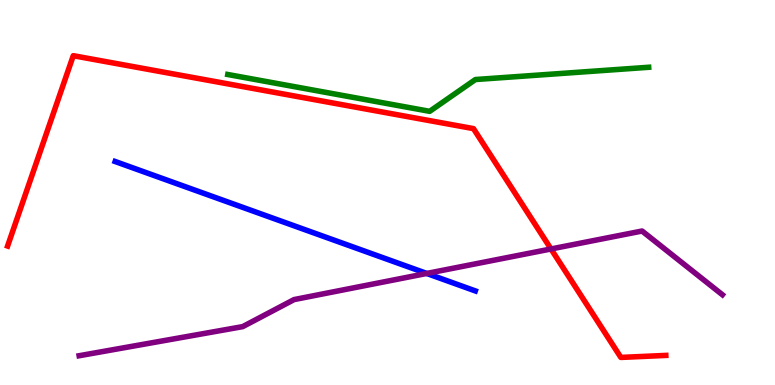[{'lines': ['blue', 'red'], 'intersections': []}, {'lines': ['green', 'red'], 'intersections': []}, {'lines': ['purple', 'red'], 'intersections': [{'x': 7.11, 'y': 3.53}]}, {'lines': ['blue', 'green'], 'intersections': []}, {'lines': ['blue', 'purple'], 'intersections': [{'x': 5.51, 'y': 2.9}]}, {'lines': ['green', 'purple'], 'intersections': []}]